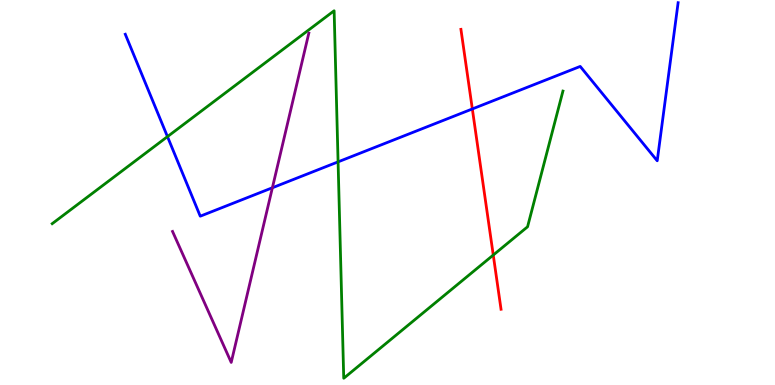[{'lines': ['blue', 'red'], 'intersections': [{'x': 6.09, 'y': 7.17}]}, {'lines': ['green', 'red'], 'intersections': [{'x': 6.36, 'y': 3.38}]}, {'lines': ['purple', 'red'], 'intersections': []}, {'lines': ['blue', 'green'], 'intersections': [{'x': 2.16, 'y': 6.45}, {'x': 4.36, 'y': 5.8}]}, {'lines': ['blue', 'purple'], 'intersections': [{'x': 3.51, 'y': 5.12}]}, {'lines': ['green', 'purple'], 'intersections': []}]